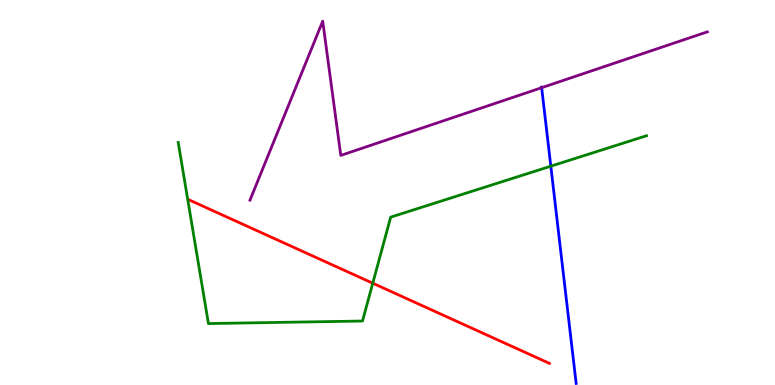[{'lines': ['blue', 'red'], 'intersections': []}, {'lines': ['green', 'red'], 'intersections': [{'x': 4.81, 'y': 2.64}]}, {'lines': ['purple', 'red'], 'intersections': []}, {'lines': ['blue', 'green'], 'intersections': [{'x': 7.11, 'y': 5.68}]}, {'lines': ['blue', 'purple'], 'intersections': [{'x': 6.99, 'y': 7.72}]}, {'lines': ['green', 'purple'], 'intersections': []}]